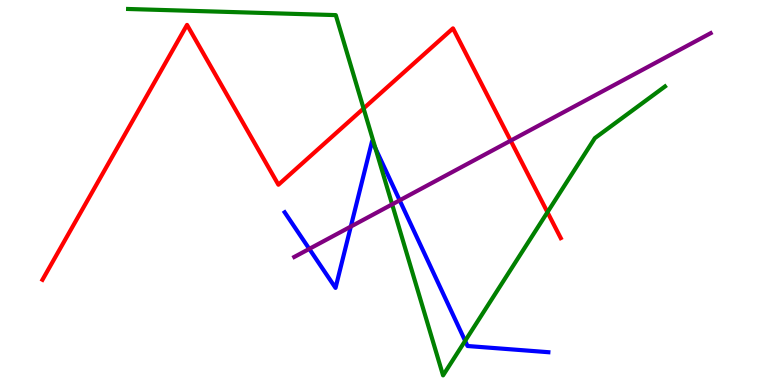[{'lines': ['blue', 'red'], 'intersections': []}, {'lines': ['green', 'red'], 'intersections': [{'x': 4.69, 'y': 7.18}, {'x': 7.06, 'y': 4.49}]}, {'lines': ['purple', 'red'], 'intersections': [{'x': 6.59, 'y': 6.35}]}, {'lines': ['blue', 'green'], 'intersections': [{'x': 4.84, 'y': 6.15}, {'x': 6.0, 'y': 1.15}]}, {'lines': ['blue', 'purple'], 'intersections': [{'x': 3.99, 'y': 3.54}, {'x': 4.53, 'y': 4.11}, {'x': 5.16, 'y': 4.8}]}, {'lines': ['green', 'purple'], 'intersections': [{'x': 5.06, 'y': 4.69}]}]